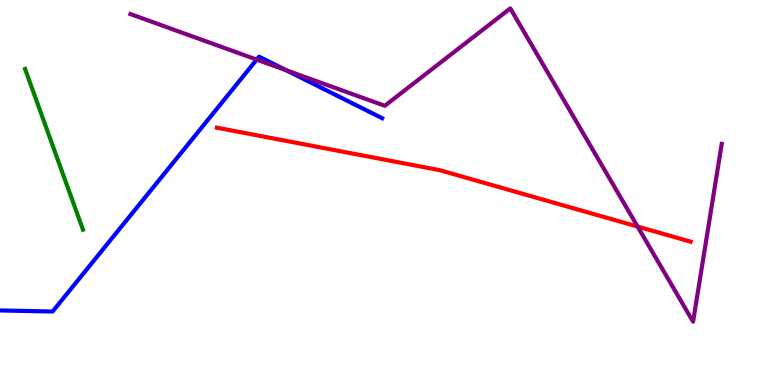[{'lines': ['blue', 'red'], 'intersections': []}, {'lines': ['green', 'red'], 'intersections': []}, {'lines': ['purple', 'red'], 'intersections': [{'x': 8.23, 'y': 4.12}]}, {'lines': ['blue', 'green'], 'intersections': []}, {'lines': ['blue', 'purple'], 'intersections': [{'x': 3.31, 'y': 8.45}, {'x': 3.69, 'y': 8.18}]}, {'lines': ['green', 'purple'], 'intersections': []}]